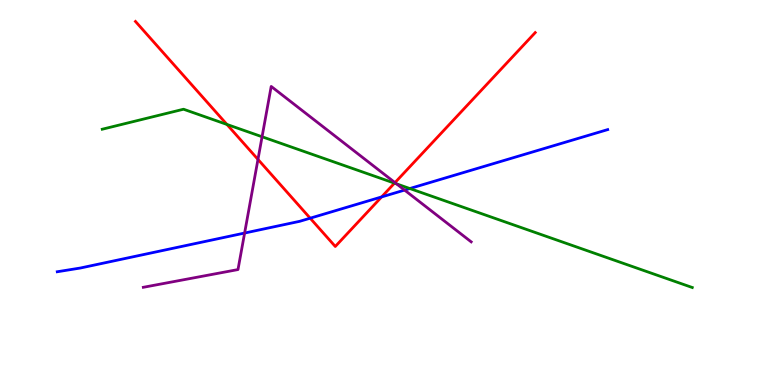[{'lines': ['blue', 'red'], 'intersections': [{'x': 4.0, 'y': 4.33}, {'x': 4.92, 'y': 4.89}]}, {'lines': ['green', 'red'], 'intersections': [{'x': 2.93, 'y': 6.77}, {'x': 5.09, 'y': 5.24}]}, {'lines': ['purple', 'red'], 'intersections': [{'x': 3.33, 'y': 5.86}, {'x': 5.1, 'y': 5.26}]}, {'lines': ['blue', 'green'], 'intersections': [{'x': 5.29, 'y': 5.1}]}, {'lines': ['blue', 'purple'], 'intersections': [{'x': 3.16, 'y': 3.95}, {'x': 5.22, 'y': 5.06}]}, {'lines': ['green', 'purple'], 'intersections': [{'x': 3.38, 'y': 6.45}, {'x': 5.12, 'y': 5.22}]}]